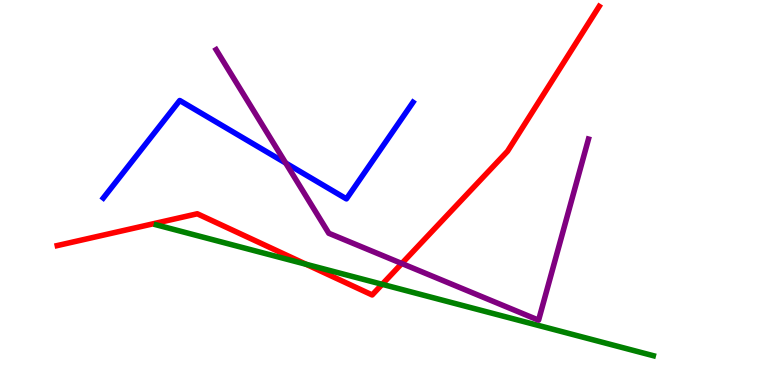[{'lines': ['blue', 'red'], 'intersections': []}, {'lines': ['green', 'red'], 'intersections': [{'x': 3.95, 'y': 3.14}, {'x': 4.93, 'y': 2.62}]}, {'lines': ['purple', 'red'], 'intersections': [{'x': 5.18, 'y': 3.16}]}, {'lines': ['blue', 'green'], 'intersections': []}, {'lines': ['blue', 'purple'], 'intersections': [{'x': 3.69, 'y': 5.77}]}, {'lines': ['green', 'purple'], 'intersections': []}]